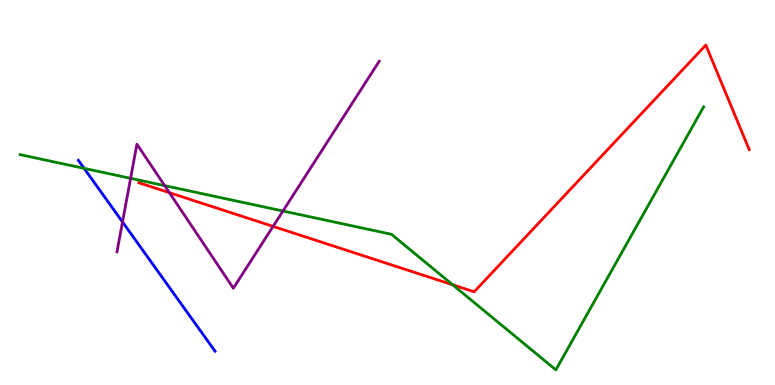[{'lines': ['blue', 'red'], 'intersections': []}, {'lines': ['green', 'red'], 'intersections': [{'x': 5.84, 'y': 2.6}]}, {'lines': ['purple', 'red'], 'intersections': [{'x': 2.19, 'y': 5.0}, {'x': 3.52, 'y': 4.12}]}, {'lines': ['blue', 'green'], 'intersections': [{'x': 1.09, 'y': 5.63}]}, {'lines': ['blue', 'purple'], 'intersections': [{'x': 1.58, 'y': 4.23}]}, {'lines': ['green', 'purple'], 'intersections': [{'x': 1.69, 'y': 5.37}, {'x': 2.12, 'y': 5.18}, {'x': 3.65, 'y': 4.52}]}]